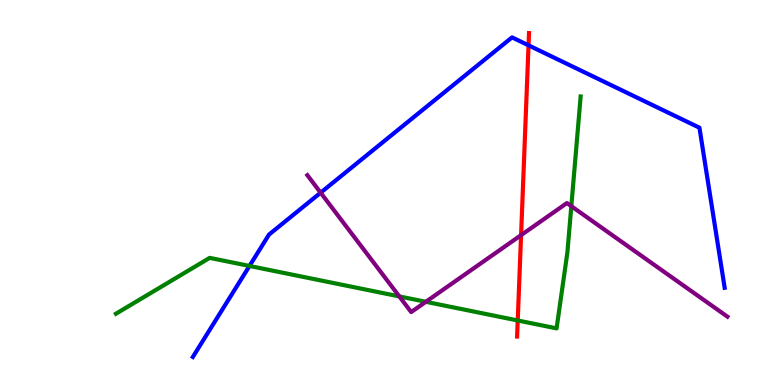[{'lines': ['blue', 'red'], 'intersections': [{'x': 6.82, 'y': 8.82}]}, {'lines': ['green', 'red'], 'intersections': [{'x': 6.68, 'y': 1.68}]}, {'lines': ['purple', 'red'], 'intersections': [{'x': 6.72, 'y': 3.89}]}, {'lines': ['blue', 'green'], 'intersections': [{'x': 3.22, 'y': 3.09}]}, {'lines': ['blue', 'purple'], 'intersections': [{'x': 4.14, 'y': 5.0}]}, {'lines': ['green', 'purple'], 'intersections': [{'x': 5.15, 'y': 2.3}, {'x': 5.49, 'y': 2.16}, {'x': 7.37, 'y': 4.64}]}]